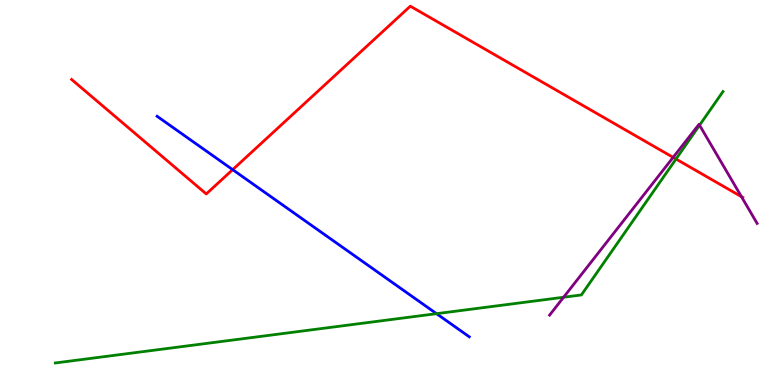[{'lines': ['blue', 'red'], 'intersections': [{'x': 3.0, 'y': 5.59}]}, {'lines': ['green', 'red'], 'intersections': [{'x': 8.72, 'y': 5.87}]}, {'lines': ['purple', 'red'], 'intersections': [{'x': 8.69, 'y': 5.91}, {'x': 9.57, 'y': 4.89}]}, {'lines': ['blue', 'green'], 'intersections': [{'x': 5.63, 'y': 1.85}]}, {'lines': ['blue', 'purple'], 'intersections': []}, {'lines': ['green', 'purple'], 'intersections': [{'x': 7.27, 'y': 2.28}, {'x': 9.03, 'y': 6.75}]}]